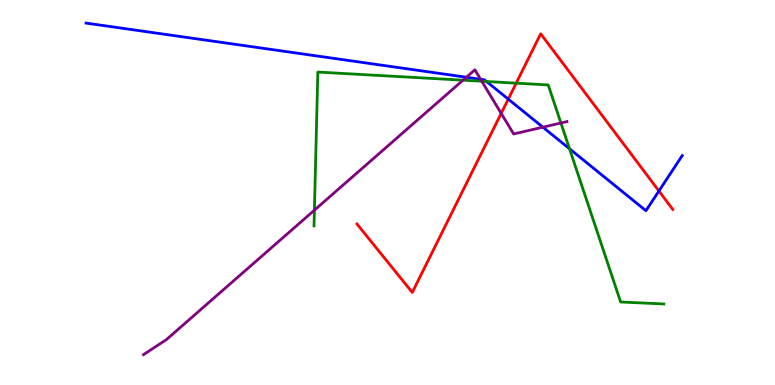[{'lines': ['blue', 'red'], 'intersections': [{'x': 6.56, 'y': 7.43}, {'x': 8.5, 'y': 5.04}]}, {'lines': ['green', 'red'], 'intersections': [{'x': 6.66, 'y': 7.84}]}, {'lines': ['purple', 'red'], 'intersections': [{'x': 6.47, 'y': 7.06}]}, {'lines': ['blue', 'green'], 'intersections': [{'x': 6.28, 'y': 7.88}, {'x': 7.35, 'y': 6.14}]}, {'lines': ['blue', 'purple'], 'intersections': [{'x': 6.02, 'y': 7.99}, {'x': 6.2, 'y': 7.94}, {'x': 7.0, 'y': 6.7}]}, {'lines': ['green', 'purple'], 'intersections': [{'x': 4.06, 'y': 4.54}, {'x': 5.97, 'y': 7.92}, {'x': 6.22, 'y': 7.89}, {'x': 7.24, 'y': 6.81}]}]